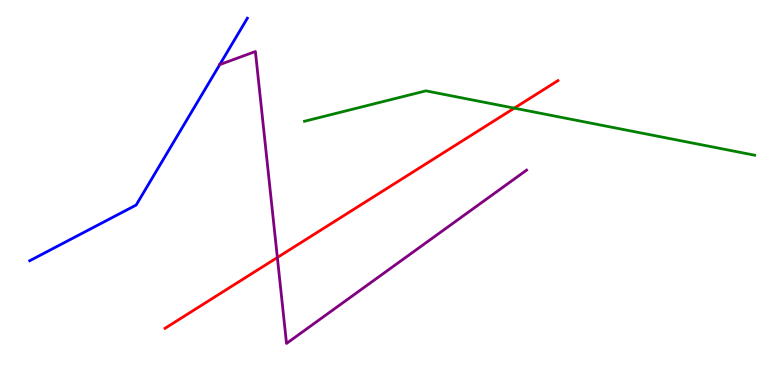[{'lines': ['blue', 'red'], 'intersections': []}, {'lines': ['green', 'red'], 'intersections': [{'x': 6.64, 'y': 7.19}]}, {'lines': ['purple', 'red'], 'intersections': [{'x': 3.58, 'y': 3.31}]}, {'lines': ['blue', 'green'], 'intersections': []}, {'lines': ['blue', 'purple'], 'intersections': [{'x': 2.84, 'y': 8.32}]}, {'lines': ['green', 'purple'], 'intersections': []}]